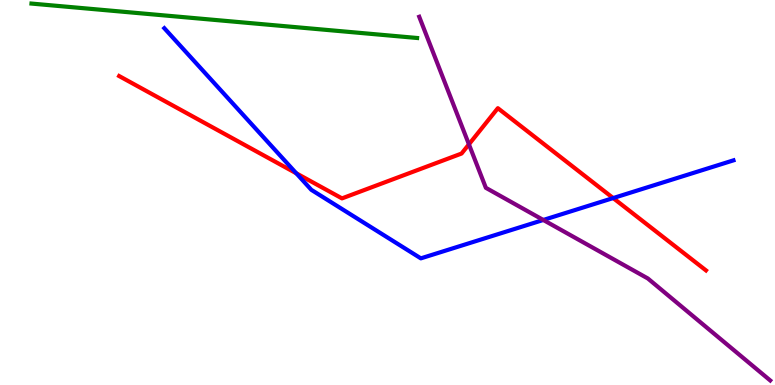[{'lines': ['blue', 'red'], 'intersections': [{'x': 3.82, 'y': 5.5}, {'x': 7.91, 'y': 4.86}]}, {'lines': ['green', 'red'], 'intersections': []}, {'lines': ['purple', 'red'], 'intersections': [{'x': 6.05, 'y': 6.25}]}, {'lines': ['blue', 'green'], 'intersections': []}, {'lines': ['blue', 'purple'], 'intersections': [{'x': 7.01, 'y': 4.29}]}, {'lines': ['green', 'purple'], 'intersections': []}]